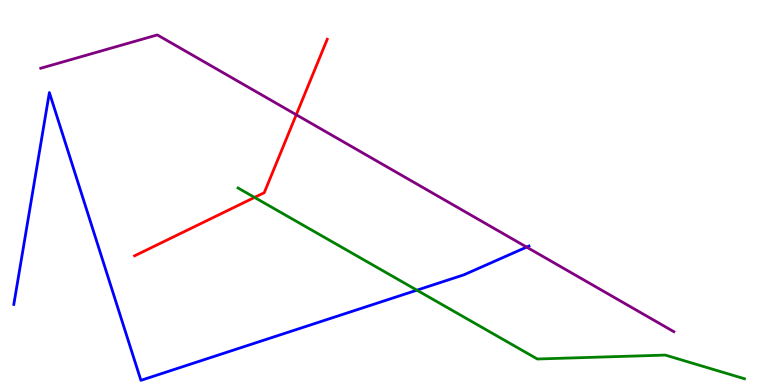[{'lines': ['blue', 'red'], 'intersections': []}, {'lines': ['green', 'red'], 'intersections': [{'x': 3.28, 'y': 4.87}]}, {'lines': ['purple', 'red'], 'intersections': [{'x': 3.82, 'y': 7.02}]}, {'lines': ['blue', 'green'], 'intersections': [{'x': 5.38, 'y': 2.46}]}, {'lines': ['blue', 'purple'], 'intersections': [{'x': 6.8, 'y': 3.58}]}, {'lines': ['green', 'purple'], 'intersections': []}]